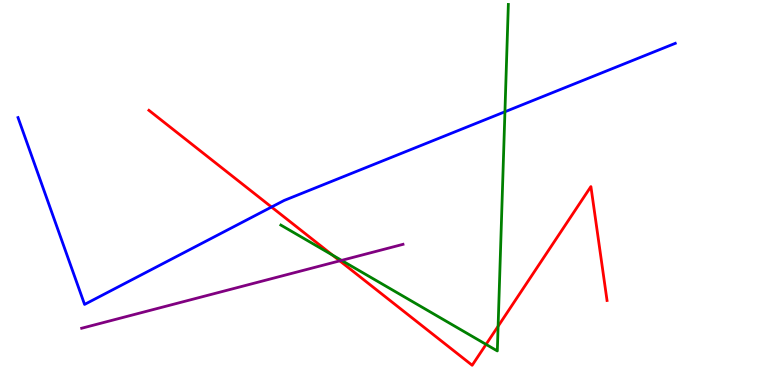[{'lines': ['blue', 'red'], 'intersections': [{'x': 3.5, 'y': 4.62}]}, {'lines': ['green', 'red'], 'intersections': [{'x': 4.29, 'y': 3.37}, {'x': 6.27, 'y': 1.05}, {'x': 6.43, 'y': 1.53}]}, {'lines': ['purple', 'red'], 'intersections': [{'x': 4.38, 'y': 3.22}]}, {'lines': ['blue', 'green'], 'intersections': [{'x': 6.52, 'y': 7.1}]}, {'lines': ['blue', 'purple'], 'intersections': []}, {'lines': ['green', 'purple'], 'intersections': [{'x': 4.41, 'y': 3.24}]}]